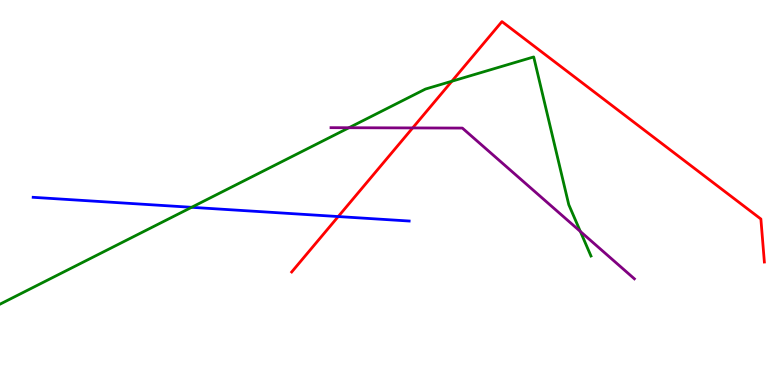[{'lines': ['blue', 'red'], 'intersections': [{'x': 4.36, 'y': 4.38}]}, {'lines': ['green', 'red'], 'intersections': [{'x': 5.83, 'y': 7.89}]}, {'lines': ['purple', 'red'], 'intersections': [{'x': 5.32, 'y': 6.68}]}, {'lines': ['blue', 'green'], 'intersections': [{'x': 2.47, 'y': 4.62}]}, {'lines': ['blue', 'purple'], 'intersections': []}, {'lines': ['green', 'purple'], 'intersections': [{'x': 4.5, 'y': 6.68}, {'x': 7.49, 'y': 3.99}]}]